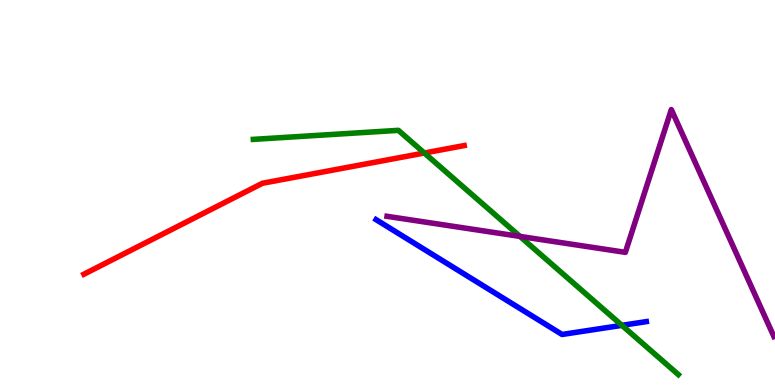[{'lines': ['blue', 'red'], 'intersections': []}, {'lines': ['green', 'red'], 'intersections': [{'x': 5.48, 'y': 6.03}]}, {'lines': ['purple', 'red'], 'intersections': []}, {'lines': ['blue', 'green'], 'intersections': [{'x': 8.02, 'y': 1.55}]}, {'lines': ['blue', 'purple'], 'intersections': []}, {'lines': ['green', 'purple'], 'intersections': [{'x': 6.71, 'y': 3.86}]}]